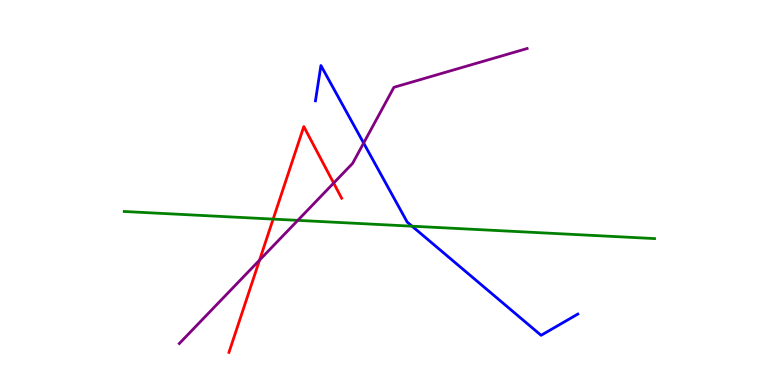[{'lines': ['blue', 'red'], 'intersections': []}, {'lines': ['green', 'red'], 'intersections': [{'x': 3.52, 'y': 4.31}]}, {'lines': ['purple', 'red'], 'intersections': [{'x': 3.35, 'y': 3.24}, {'x': 4.31, 'y': 5.24}]}, {'lines': ['blue', 'green'], 'intersections': [{'x': 5.32, 'y': 4.12}]}, {'lines': ['blue', 'purple'], 'intersections': [{'x': 4.69, 'y': 6.28}]}, {'lines': ['green', 'purple'], 'intersections': [{'x': 3.84, 'y': 4.28}]}]